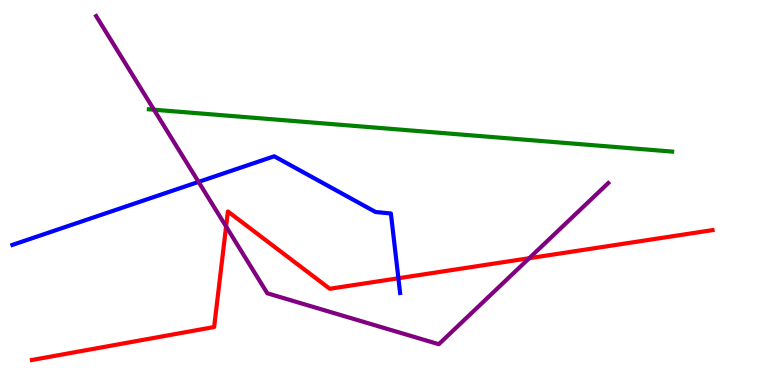[{'lines': ['blue', 'red'], 'intersections': [{'x': 5.14, 'y': 2.77}]}, {'lines': ['green', 'red'], 'intersections': []}, {'lines': ['purple', 'red'], 'intersections': [{'x': 2.92, 'y': 4.12}, {'x': 6.83, 'y': 3.29}]}, {'lines': ['blue', 'green'], 'intersections': []}, {'lines': ['blue', 'purple'], 'intersections': [{'x': 2.56, 'y': 5.28}]}, {'lines': ['green', 'purple'], 'intersections': [{'x': 1.99, 'y': 7.15}]}]